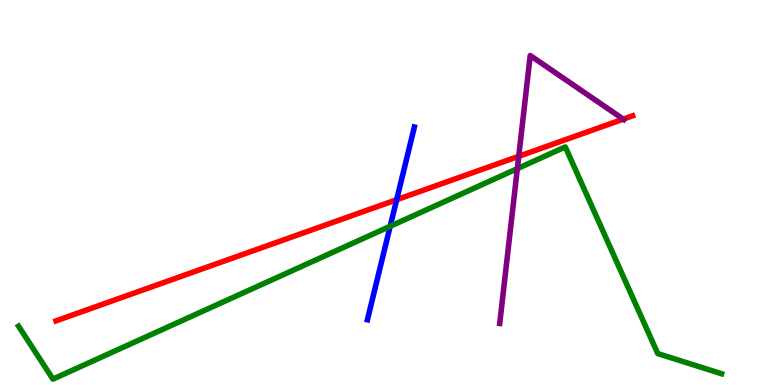[{'lines': ['blue', 'red'], 'intersections': [{'x': 5.12, 'y': 4.81}]}, {'lines': ['green', 'red'], 'intersections': []}, {'lines': ['purple', 'red'], 'intersections': [{'x': 6.69, 'y': 5.94}, {'x': 8.04, 'y': 6.91}]}, {'lines': ['blue', 'green'], 'intersections': [{'x': 5.03, 'y': 4.12}]}, {'lines': ['blue', 'purple'], 'intersections': []}, {'lines': ['green', 'purple'], 'intersections': [{'x': 6.68, 'y': 5.62}]}]